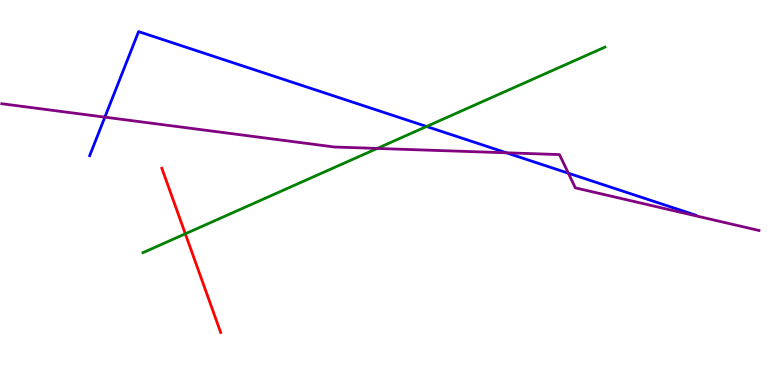[{'lines': ['blue', 'red'], 'intersections': []}, {'lines': ['green', 'red'], 'intersections': [{'x': 2.39, 'y': 3.93}]}, {'lines': ['purple', 'red'], 'intersections': []}, {'lines': ['blue', 'green'], 'intersections': [{'x': 5.5, 'y': 6.71}]}, {'lines': ['blue', 'purple'], 'intersections': [{'x': 1.35, 'y': 6.96}, {'x': 6.53, 'y': 6.03}, {'x': 7.33, 'y': 5.5}]}, {'lines': ['green', 'purple'], 'intersections': [{'x': 4.87, 'y': 6.14}]}]